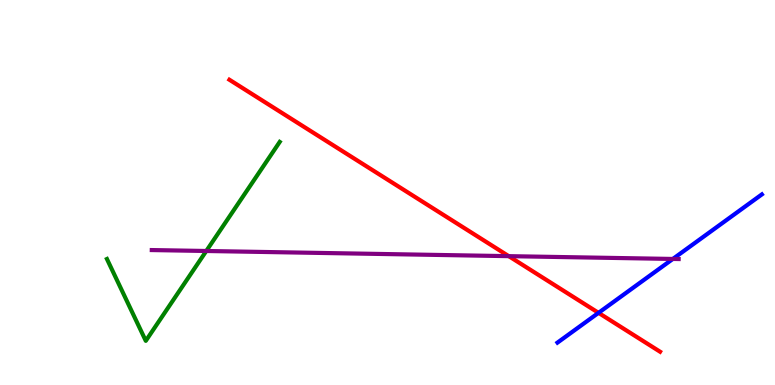[{'lines': ['blue', 'red'], 'intersections': [{'x': 7.72, 'y': 1.87}]}, {'lines': ['green', 'red'], 'intersections': []}, {'lines': ['purple', 'red'], 'intersections': [{'x': 6.56, 'y': 3.35}]}, {'lines': ['blue', 'green'], 'intersections': []}, {'lines': ['blue', 'purple'], 'intersections': [{'x': 8.68, 'y': 3.27}]}, {'lines': ['green', 'purple'], 'intersections': [{'x': 2.66, 'y': 3.48}]}]